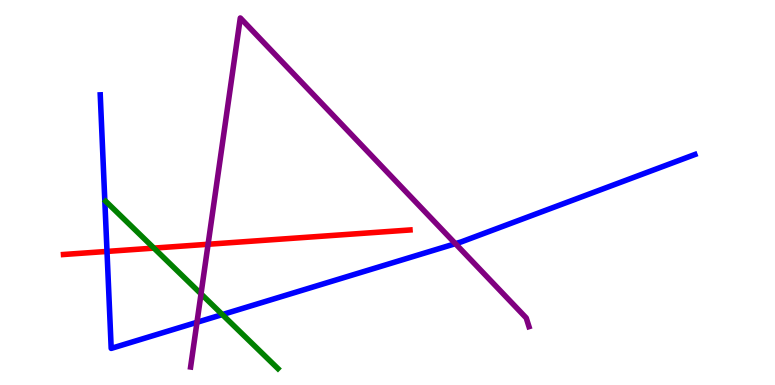[{'lines': ['blue', 'red'], 'intersections': [{'x': 1.38, 'y': 3.47}]}, {'lines': ['green', 'red'], 'intersections': [{'x': 1.99, 'y': 3.56}]}, {'lines': ['purple', 'red'], 'intersections': [{'x': 2.68, 'y': 3.66}]}, {'lines': ['blue', 'green'], 'intersections': [{'x': 2.87, 'y': 1.83}]}, {'lines': ['blue', 'purple'], 'intersections': [{'x': 2.54, 'y': 1.63}, {'x': 5.88, 'y': 3.67}]}, {'lines': ['green', 'purple'], 'intersections': [{'x': 2.59, 'y': 2.37}]}]